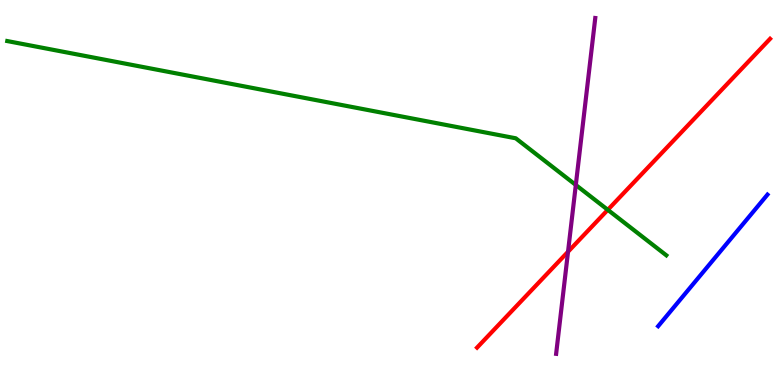[{'lines': ['blue', 'red'], 'intersections': []}, {'lines': ['green', 'red'], 'intersections': [{'x': 7.84, 'y': 4.55}]}, {'lines': ['purple', 'red'], 'intersections': [{'x': 7.33, 'y': 3.46}]}, {'lines': ['blue', 'green'], 'intersections': []}, {'lines': ['blue', 'purple'], 'intersections': []}, {'lines': ['green', 'purple'], 'intersections': [{'x': 7.43, 'y': 5.2}]}]